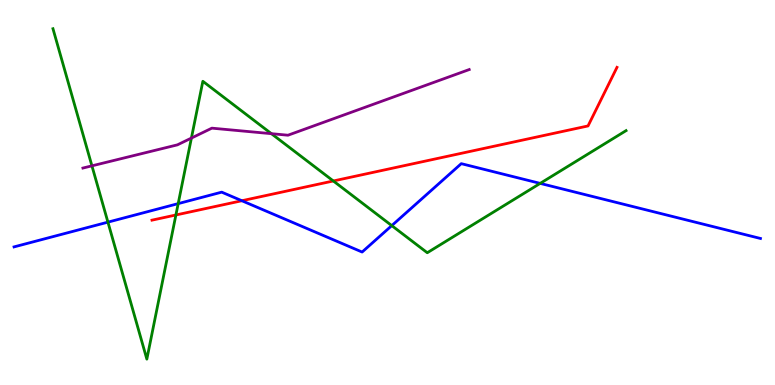[{'lines': ['blue', 'red'], 'intersections': [{'x': 3.12, 'y': 4.79}]}, {'lines': ['green', 'red'], 'intersections': [{'x': 2.27, 'y': 4.42}, {'x': 4.3, 'y': 5.3}]}, {'lines': ['purple', 'red'], 'intersections': []}, {'lines': ['blue', 'green'], 'intersections': [{'x': 1.39, 'y': 4.23}, {'x': 2.3, 'y': 4.71}, {'x': 5.06, 'y': 4.14}, {'x': 6.97, 'y': 5.24}]}, {'lines': ['blue', 'purple'], 'intersections': []}, {'lines': ['green', 'purple'], 'intersections': [{'x': 1.19, 'y': 5.69}, {'x': 2.47, 'y': 6.41}, {'x': 3.5, 'y': 6.53}]}]